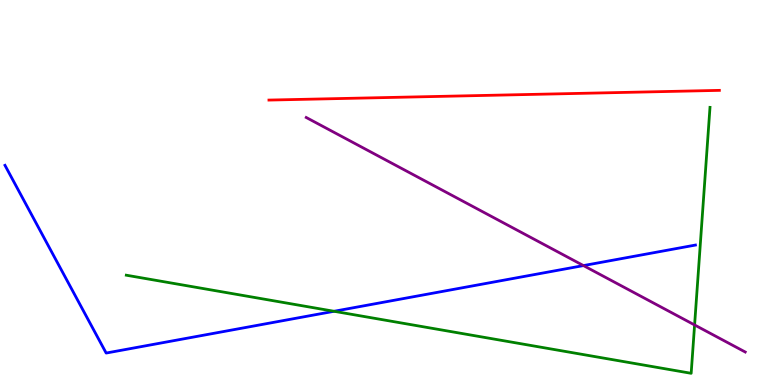[{'lines': ['blue', 'red'], 'intersections': []}, {'lines': ['green', 'red'], 'intersections': []}, {'lines': ['purple', 'red'], 'intersections': []}, {'lines': ['blue', 'green'], 'intersections': [{'x': 4.31, 'y': 1.91}]}, {'lines': ['blue', 'purple'], 'intersections': [{'x': 7.53, 'y': 3.1}]}, {'lines': ['green', 'purple'], 'intersections': [{'x': 8.96, 'y': 1.56}]}]